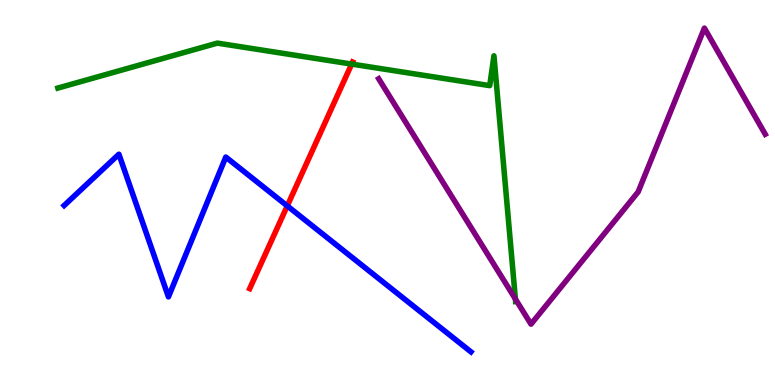[{'lines': ['blue', 'red'], 'intersections': [{'x': 3.71, 'y': 4.65}]}, {'lines': ['green', 'red'], 'intersections': [{'x': 4.54, 'y': 8.34}]}, {'lines': ['purple', 'red'], 'intersections': []}, {'lines': ['blue', 'green'], 'intersections': []}, {'lines': ['blue', 'purple'], 'intersections': []}, {'lines': ['green', 'purple'], 'intersections': [{'x': 6.65, 'y': 2.23}]}]